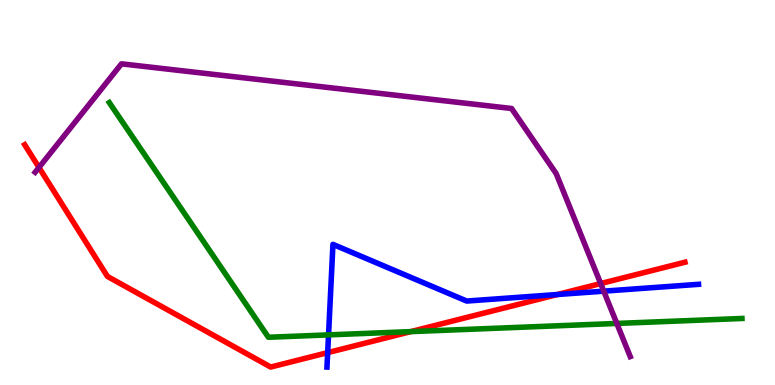[{'lines': ['blue', 'red'], 'intersections': [{'x': 4.23, 'y': 0.841}, {'x': 7.19, 'y': 2.35}]}, {'lines': ['green', 'red'], 'intersections': [{'x': 5.3, 'y': 1.39}]}, {'lines': ['purple', 'red'], 'intersections': [{'x': 0.503, 'y': 5.65}, {'x': 7.75, 'y': 2.63}]}, {'lines': ['blue', 'green'], 'intersections': [{'x': 4.24, 'y': 1.3}]}, {'lines': ['blue', 'purple'], 'intersections': [{'x': 7.79, 'y': 2.44}]}, {'lines': ['green', 'purple'], 'intersections': [{'x': 7.96, 'y': 1.6}]}]